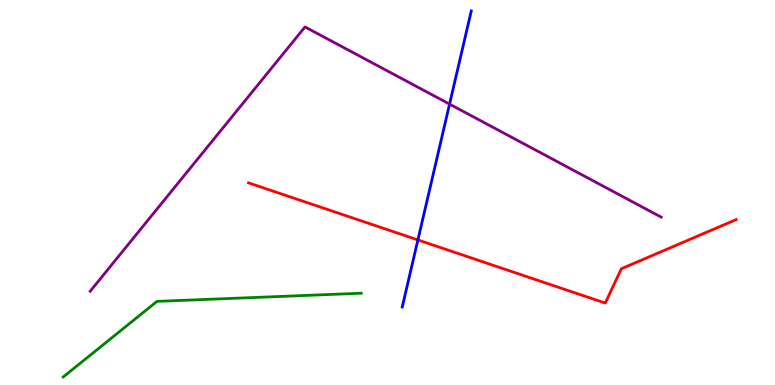[{'lines': ['blue', 'red'], 'intersections': [{'x': 5.39, 'y': 3.77}]}, {'lines': ['green', 'red'], 'intersections': []}, {'lines': ['purple', 'red'], 'intersections': []}, {'lines': ['blue', 'green'], 'intersections': []}, {'lines': ['blue', 'purple'], 'intersections': [{'x': 5.8, 'y': 7.3}]}, {'lines': ['green', 'purple'], 'intersections': []}]